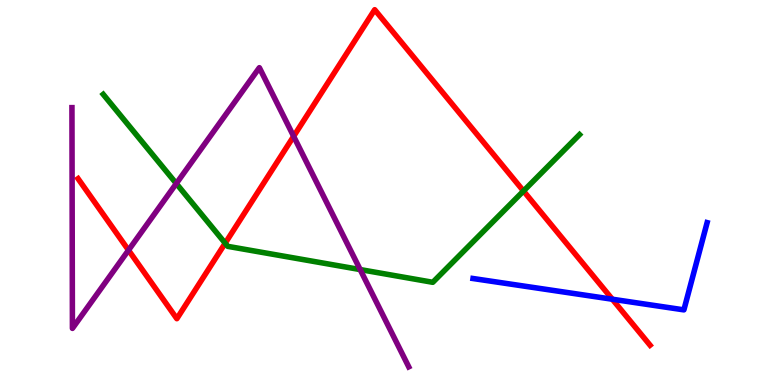[{'lines': ['blue', 'red'], 'intersections': [{'x': 7.9, 'y': 2.23}]}, {'lines': ['green', 'red'], 'intersections': [{'x': 2.91, 'y': 3.68}, {'x': 6.75, 'y': 5.04}]}, {'lines': ['purple', 'red'], 'intersections': [{'x': 1.66, 'y': 3.5}, {'x': 3.79, 'y': 6.46}]}, {'lines': ['blue', 'green'], 'intersections': []}, {'lines': ['blue', 'purple'], 'intersections': []}, {'lines': ['green', 'purple'], 'intersections': [{'x': 2.27, 'y': 5.23}, {'x': 4.65, 'y': 3.0}]}]